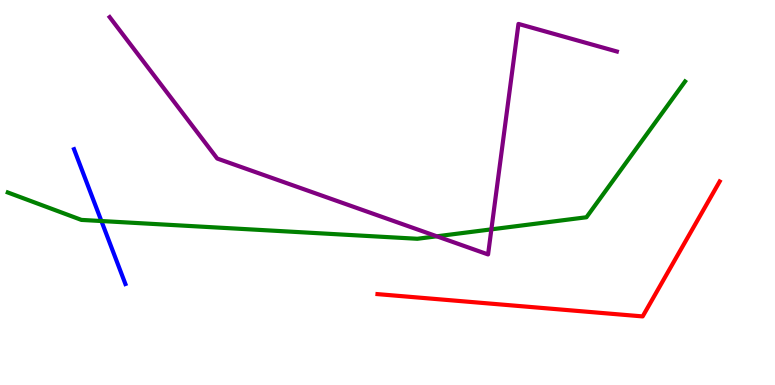[{'lines': ['blue', 'red'], 'intersections': []}, {'lines': ['green', 'red'], 'intersections': []}, {'lines': ['purple', 'red'], 'intersections': []}, {'lines': ['blue', 'green'], 'intersections': [{'x': 1.31, 'y': 4.26}]}, {'lines': ['blue', 'purple'], 'intersections': []}, {'lines': ['green', 'purple'], 'intersections': [{'x': 5.64, 'y': 3.86}, {'x': 6.34, 'y': 4.04}]}]